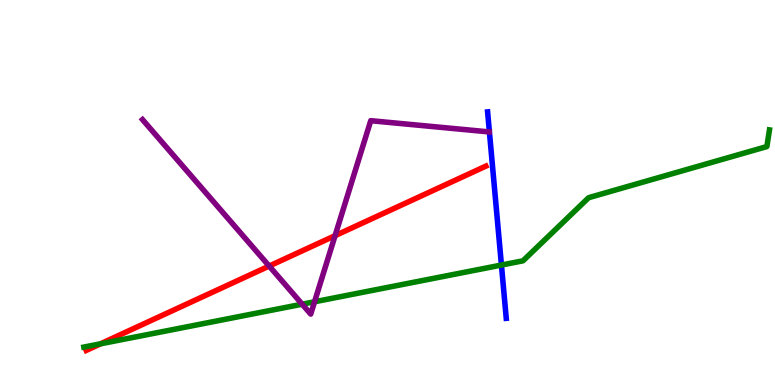[{'lines': ['blue', 'red'], 'intersections': []}, {'lines': ['green', 'red'], 'intersections': [{'x': 1.3, 'y': 1.07}]}, {'lines': ['purple', 'red'], 'intersections': [{'x': 3.47, 'y': 3.09}, {'x': 4.32, 'y': 3.88}]}, {'lines': ['blue', 'green'], 'intersections': [{'x': 6.47, 'y': 3.12}]}, {'lines': ['blue', 'purple'], 'intersections': []}, {'lines': ['green', 'purple'], 'intersections': [{'x': 3.9, 'y': 2.1}, {'x': 4.06, 'y': 2.16}]}]